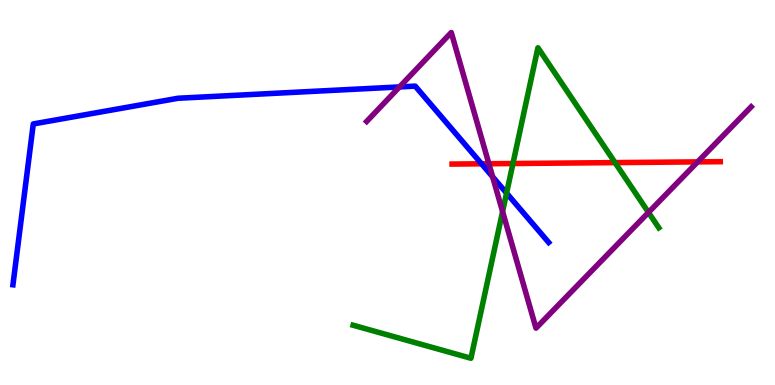[{'lines': ['blue', 'red'], 'intersections': [{'x': 6.21, 'y': 5.75}]}, {'lines': ['green', 'red'], 'intersections': [{'x': 6.62, 'y': 5.75}, {'x': 7.94, 'y': 5.78}]}, {'lines': ['purple', 'red'], 'intersections': [{'x': 6.31, 'y': 5.75}, {'x': 9.0, 'y': 5.8}]}, {'lines': ['blue', 'green'], 'intersections': [{'x': 6.54, 'y': 4.98}]}, {'lines': ['blue', 'purple'], 'intersections': [{'x': 5.15, 'y': 7.74}, {'x': 6.36, 'y': 5.41}]}, {'lines': ['green', 'purple'], 'intersections': [{'x': 6.48, 'y': 4.5}, {'x': 8.37, 'y': 4.48}]}]